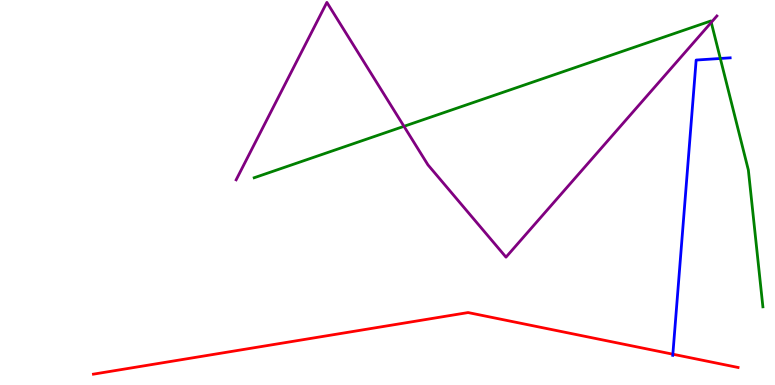[{'lines': ['blue', 'red'], 'intersections': [{'x': 8.68, 'y': 0.8}]}, {'lines': ['green', 'red'], 'intersections': []}, {'lines': ['purple', 'red'], 'intersections': []}, {'lines': ['blue', 'green'], 'intersections': [{'x': 9.29, 'y': 8.48}]}, {'lines': ['blue', 'purple'], 'intersections': []}, {'lines': ['green', 'purple'], 'intersections': [{'x': 5.21, 'y': 6.72}, {'x': 9.18, 'y': 9.42}]}]